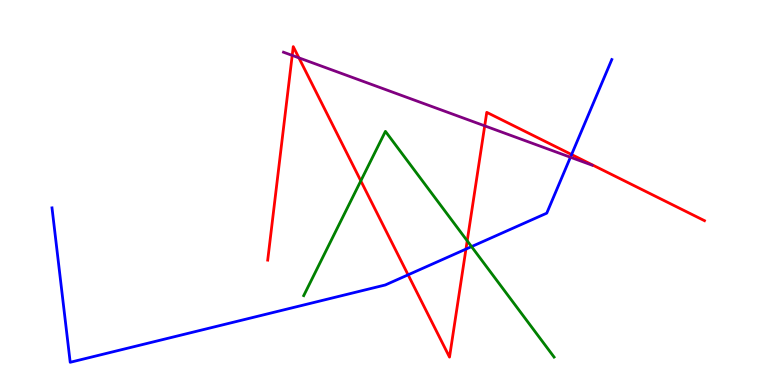[{'lines': ['blue', 'red'], 'intersections': [{'x': 5.27, 'y': 2.86}, {'x': 6.01, 'y': 3.53}, {'x': 7.38, 'y': 5.99}]}, {'lines': ['green', 'red'], 'intersections': [{'x': 4.66, 'y': 5.3}, {'x': 6.03, 'y': 3.74}]}, {'lines': ['purple', 'red'], 'intersections': [{'x': 3.77, 'y': 8.56}, {'x': 3.86, 'y': 8.5}, {'x': 6.25, 'y': 6.73}]}, {'lines': ['blue', 'green'], 'intersections': [{'x': 6.08, 'y': 3.59}]}, {'lines': ['blue', 'purple'], 'intersections': [{'x': 7.36, 'y': 5.92}]}, {'lines': ['green', 'purple'], 'intersections': []}]